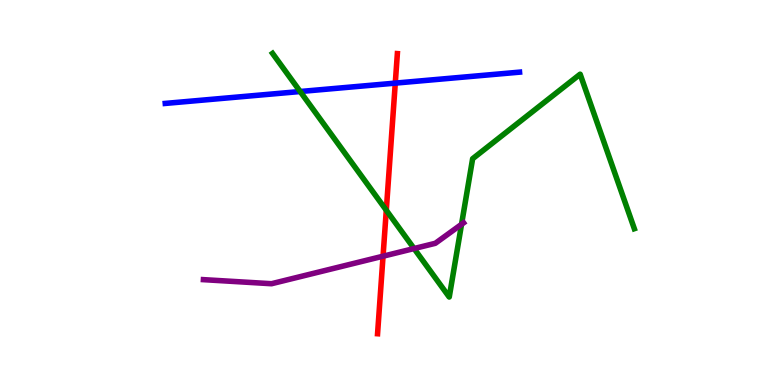[{'lines': ['blue', 'red'], 'intersections': [{'x': 5.1, 'y': 7.84}]}, {'lines': ['green', 'red'], 'intersections': [{'x': 4.98, 'y': 4.54}]}, {'lines': ['purple', 'red'], 'intersections': [{'x': 4.94, 'y': 3.35}]}, {'lines': ['blue', 'green'], 'intersections': [{'x': 3.87, 'y': 7.62}]}, {'lines': ['blue', 'purple'], 'intersections': []}, {'lines': ['green', 'purple'], 'intersections': [{'x': 5.34, 'y': 3.54}, {'x': 5.96, 'y': 4.17}]}]